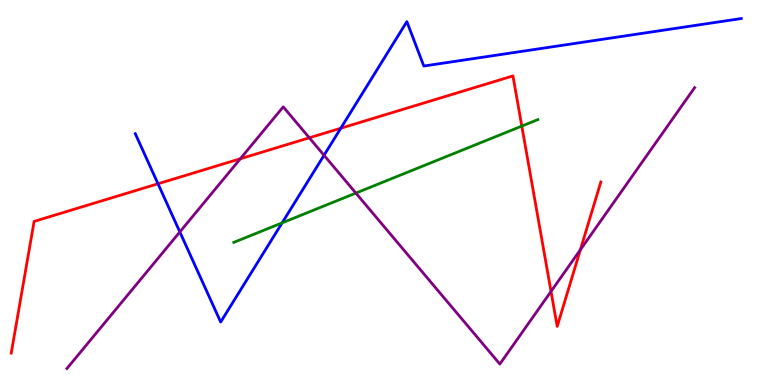[{'lines': ['blue', 'red'], 'intersections': [{'x': 2.04, 'y': 5.23}, {'x': 4.4, 'y': 6.67}]}, {'lines': ['green', 'red'], 'intersections': [{'x': 6.73, 'y': 6.73}]}, {'lines': ['purple', 'red'], 'intersections': [{'x': 3.1, 'y': 5.88}, {'x': 3.99, 'y': 6.42}, {'x': 7.11, 'y': 2.43}, {'x': 7.49, 'y': 3.51}]}, {'lines': ['blue', 'green'], 'intersections': [{'x': 3.64, 'y': 4.21}]}, {'lines': ['blue', 'purple'], 'intersections': [{'x': 2.32, 'y': 3.98}, {'x': 4.18, 'y': 5.97}]}, {'lines': ['green', 'purple'], 'intersections': [{'x': 4.59, 'y': 4.98}]}]